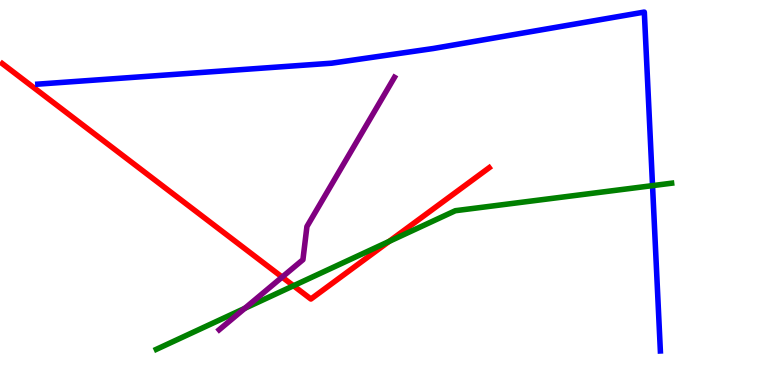[{'lines': ['blue', 'red'], 'intersections': []}, {'lines': ['green', 'red'], 'intersections': [{'x': 3.79, 'y': 2.58}, {'x': 5.02, 'y': 3.73}]}, {'lines': ['purple', 'red'], 'intersections': [{'x': 3.64, 'y': 2.8}]}, {'lines': ['blue', 'green'], 'intersections': [{'x': 8.42, 'y': 5.18}]}, {'lines': ['blue', 'purple'], 'intersections': []}, {'lines': ['green', 'purple'], 'intersections': [{'x': 3.16, 'y': 1.99}]}]